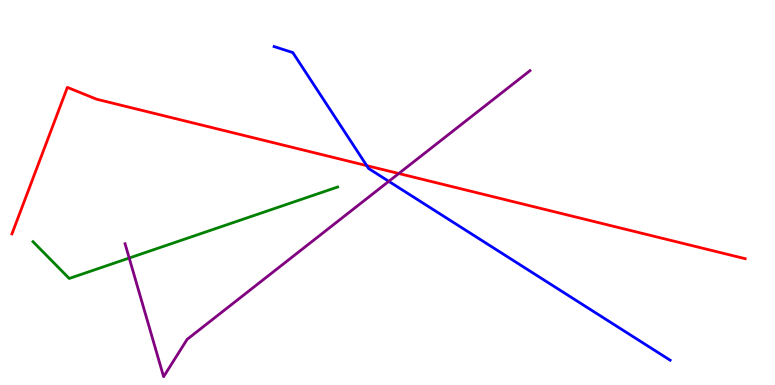[{'lines': ['blue', 'red'], 'intersections': [{'x': 4.73, 'y': 5.7}]}, {'lines': ['green', 'red'], 'intersections': []}, {'lines': ['purple', 'red'], 'intersections': [{'x': 5.15, 'y': 5.49}]}, {'lines': ['blue', 'green'], 'intersections': []}, {'lines': ['blue', 'purple'], 'intersections': [{'x': 5.02, 'y': 5.29}]}, {'lines': ['green', 'purple'], 'intersections': [{'x': 1.67, 'y': 3.3}]}]